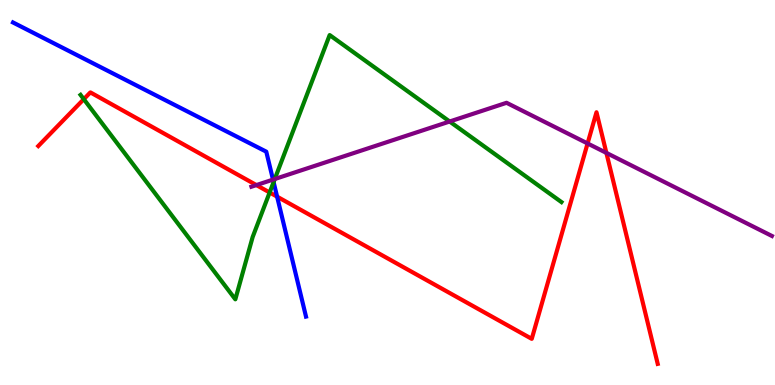[{'lines': ['blue', 'red'], 'intersections': [{'x': 3.58, 'y': 4.89}]}, {'lines': ['green', 'red'], 'intersections': [{'x': 1.08, 'y': 7.42}, {'x': 3.48, 'y': 5.0}]}, {'lines': ['purple', 'red'], 'intersections': [{'x': 3.31, 'y': 5.19}, {'x': 7.58, 'y': 6.27}, {'x': 7.82, 'y': 6.03}]}, {'lines': ['blue', 'green'], 'intersections': [{'x': 3.53, 'y': 5.27}]}, {'lines': ['blue', 'purple'], 'intersections': [{'x': 3.52, 'y': 5.33}]}, {'lines': ['green', 'purple'], 'intersections': [{'x': 3.55, 'y': 5.35}, {'x': 5.8, 'y': 6.84}]}]